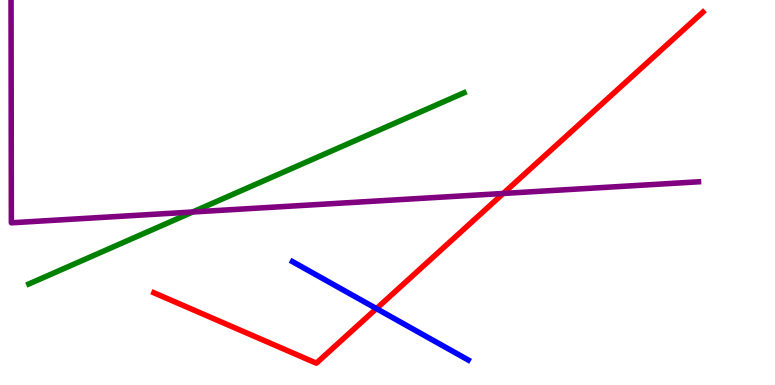[{'lines': ['blue', 'red'], 'intersections': [{'x': 4.86, 'y': 1.98}]}, {'lines': ['green', 'red'], 'intersections': []}, {'lines': ['purple', 'red'], 'intersections': [{'x': 6.49, 'y': 4.98}]}, {'lines': ['blue', 'green'], 'intersections': []}, {'lines': ['blue', 'purple'], 'intersections': []}, {'lines': ['green', 'purple'], 'intersections': [{'x': 2.49, 'y': 4.49}]}]